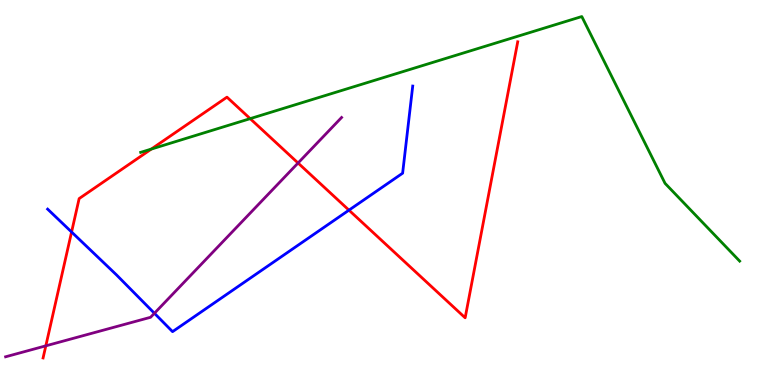[{'lines': ['blue', 'red'], 'intersections': [{'x': 0.924, 'y': 3.97}, {'x': 4.5, 'y': 4.54}]}, {'lines': ['green', 'red'], 'intersections': [{'x': 1.95, 'y': 6.13}, {'x': 3.23, 'y': 6.92}]}, {'lines': ['purple', 'red'], 'intersections': [{'x': 0.591, 'y': 1.02}, {'x': 3.85, 'y': 5.77}]}, {'lines': ['blue', 'green'], 'intersections': []}, {'lines': ['blue', 'purple'], 'intersections': [{'x': 1.99, 'y': 1.86}]}, {'lines': ['green', 'purple'], 'intersections': []}]